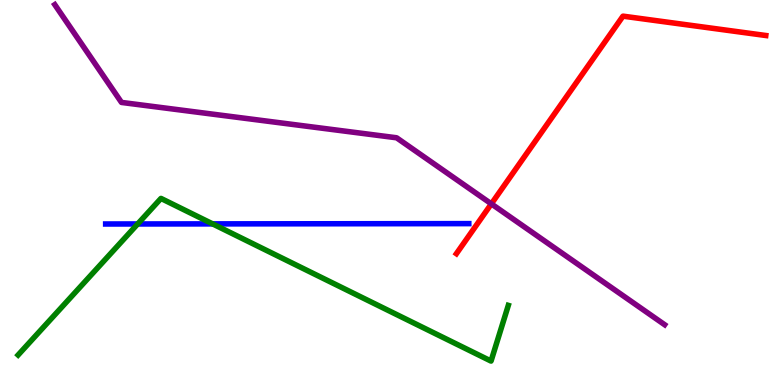[{'lines': ['blue', 'red'], 'intersections': []}, {'lines': ['green', 'red'], 'intersections': []}, {'lines': ['purple', 'red'], 'intersections': [{'x': 6.34, 'y': 4.71}]}, {'lines': ['blue', 'green'], 'intersections': [{'x': 1.78, 'y': 4.18}, {'x': 2.74, 'y': 4.18}]}, {'lines': ['blue', 'purple'], 'intersections': []}, {'lines': ['green', 'purple'], 'intersections': []}]